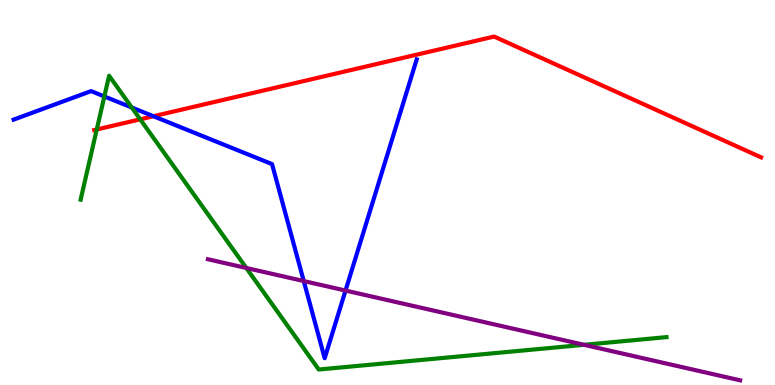[{'lines': ['blue', 'red'], 'intersections': [{'x': 1.98, 'y': 6.98}]}, {'lines': ['green', 'red'], 'intersections': [{'x': 1.25, 'y': 6.64}, {'x': 1.81, 'y': 6.9}]}, {'lines': ['purple', 'red'], 'intersections': []}, {'lines': ['blue', 'green'], 'intersections': [{'x': 1.35, 'y': 7.49}, {'x': 1.7, 'y': 7.21}]}, {'lines': ['blue', 'purple'], 'intersections': [{'x': 3.92, 'y': 2.7}, {'x': 4.46, 'y': 2.45}]}, {'lines': ['green', 'purple'], 'intersections': [{'x': 3.18, 'y': 3.04}, {'x': 7.54, 'y': 1.04}]}]